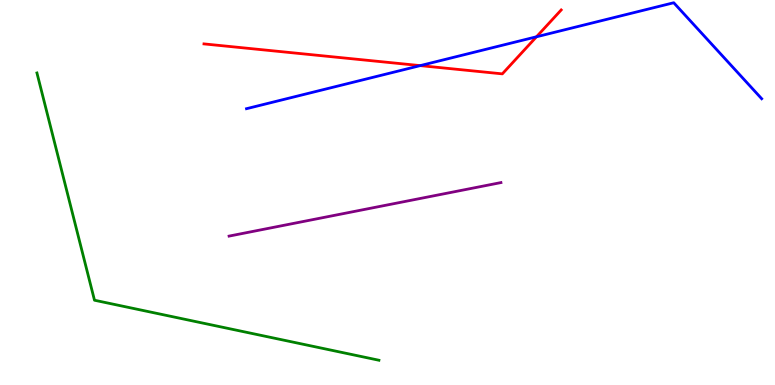[{'lines': ['blue', 'red'], 'intersections': [{'x': 5.42, 'y': 8.3}, {'x': 6.92, 'y': 9.04}]}, {'lines': ['green', 'red'], 'intersections': []}, {'lines': ['purple', 'red'], 'intersections': []}, {'lines': ['blue', 'green'], 'intersections': []}, {'lines': ['blue', 'purple'], 'intersections': []}, {'lines': ['green', 'purple'], 'intersections': []}]